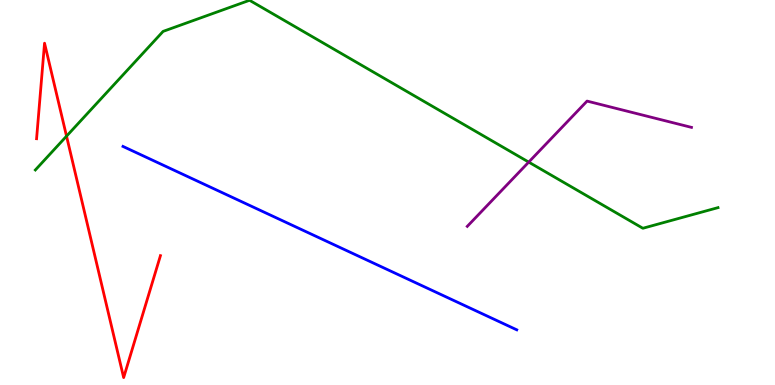[{'lines': ['blue', 'red'], 'intersections': []}, {'lines': ['green', 'red'], 'intersections': [{'x': 0.858, 'y': 6.46}]}, {'lines': ['purple', 'red'], 'intersections': []}, {'lines': ['blue', 'green'], 'intersections': []}, {'lines': ['blue', 'purple'], 'intersections': []}, {'lines': ['green', 'purple'], 'intersections': [{'x': 6.82, 'y': 5.79}]}]